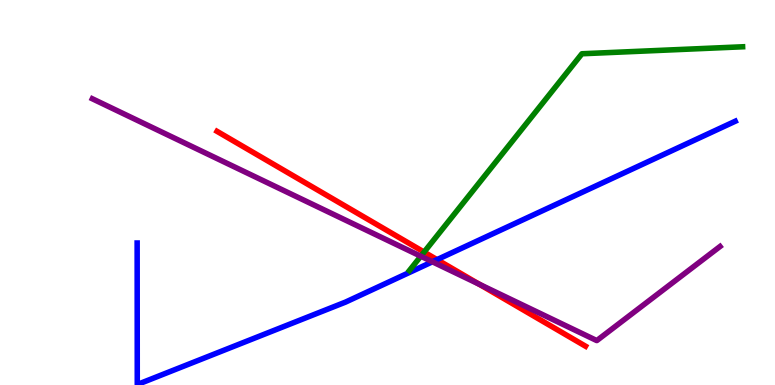[{'lines': ['blue', 'red'], 'intersections': [{'x': 5.64, 'y': 3.26}]}, {'lines': ['green', 'red'], 'intersections': [{'x': 5.47, 'y': 3.45}]}, {'lines': ['purple', 'red'], 'intersections': [{'x': 6.18, 'y': 2.62}]}, {'lines': ['blue', 'green'], 'intersections': []}, {'lines': ['blue', 'purple'], 'intersections': [{'x': 5.58, 'y': 3.2}]}, {'lines': ['green', 'purple'], 'intersections': [{'x': 5.43, 'y': 3.34}]}]